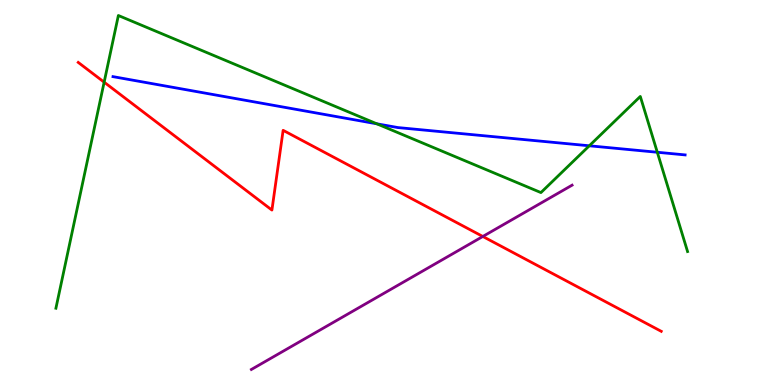[{'lines': ['blue', 'red'], 'intersections': []}, {'lines': ['green', 'red'], 'intersections': [{'x': 1.34, 'y': 7.87}]}, {'lines': ['purple', 'red'], 'intersections': [{'x': 6.23, 'y': 3.86}]}, {'lines': ['blue', 'green'], 'intersections': [{'x': 4.86, 'y': 6.78}, {'x': 7.6, 'y': 6.21}, {'x': 8.48, 'y': 6.05}]}, {'lines': ['blue', 'purple'], 'intersections': []}, {'lines': ['green', 'purple'], 'intersections': []}]